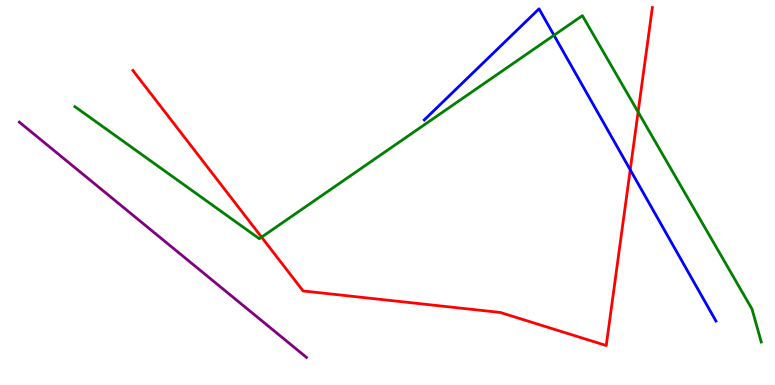[{'lines': ['blue', 'red'], 'intersections': [{'x': 8.13, 'y': 5.59}]}, {'lines': ['green', 'red'], 'intersections': [{'x': 3.38, 'y': 3.84}, {'x': 8.23, 'y': 7.09}]}, {'lines': ['purple', 'red'], 'intersections': []}, {'lines': ['blue', 'green'], 'intersections': [{'x': 7.15, 'y': 9.08}]}, {'lines': ['blue', 'purple'], 'intersections': []}, {'lines': ['green', 'purple'], 'intersections': []}]